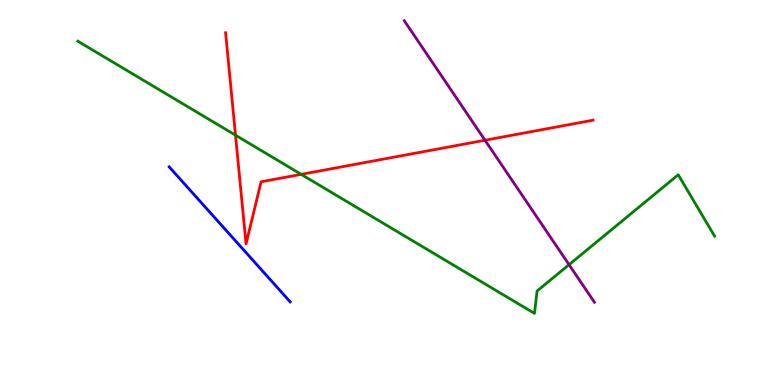[{'lines': ['blue', 'red'], 'intersections': []}, {'lines': ['green', 'red'], 'intersections': [{'x': 3.04, 'y': 6.49}, {'x': 3.89, 'y': 5.47}]}, {'lines': ['purple', 'red'], 'intersections': [{'x': 6.26, 'y': 6.36}]}, {'lines': ['blue', 'green'], 'intersections': []}, {'lines': ['blue', 'purple'], 'intersections': []}, {'lines': ['green', 'purple'], 'intersections': [{'x': 7.34, 'y': 3.13}]}]